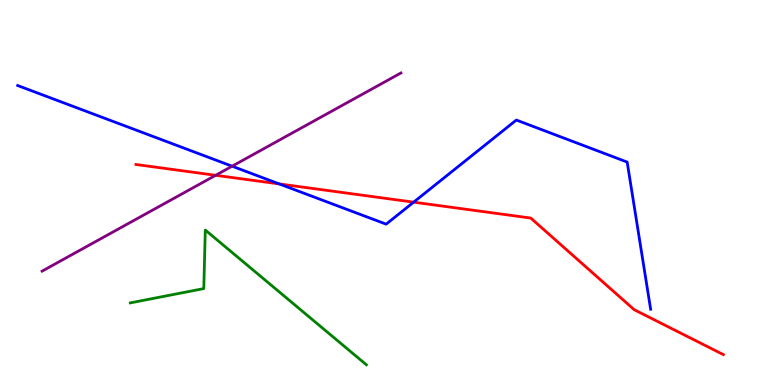[{'lines': ['blue', 'red'], 'intersections': [{'x': 3.6, 'y': 5.22}, {'x': 5.34, 'y': 4.75}]}, {'lines': ['green', 'red'], 'intersections': []}, {'lines': ['purple', 'red'], 'intersections': [{'x': 2.78, 'y': 5.45}]}, {'lines': ['blue', 'green'], 'intersections': []}, {'lines': ['blue', 'purple'], 'intersections': [{'x': 2.99, 'y': 5.68}]}, {'lines': ['green', 'purple'], 'intersections': []}]